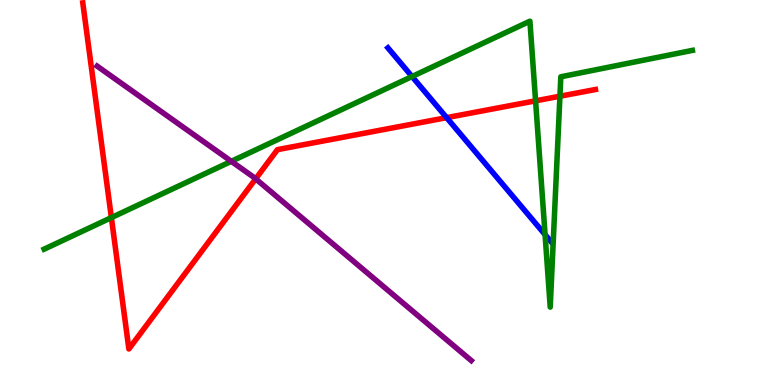[{'lines': ['blue', 'red'], 'intersections': [{'x': 5.76, 'y': 6.94}]}, {'lines': ['green', 'red'], 'intersections': [{'x': 1.44, 'y': 4.35}, {'x': 6.91, 'y': 7.38}, {'x': 7.22, 'y': 7.5}]}, {'lines': ['purple', 'red'], 'intersections': [{'x': 3.3, 'y': 5.35}]}, {'lines': ['blue', 'green'], 'intersections': [{'x': 5.32, 'y': 8.01}, {'x': 7.03, 'y': 3.91}]}, {'lines': ['blue', 'purple'], 'intersections': []}, {'lines': ['green', 'purple'], 'intersections': [{'x': 2.98, 'y': 5.81}]}]